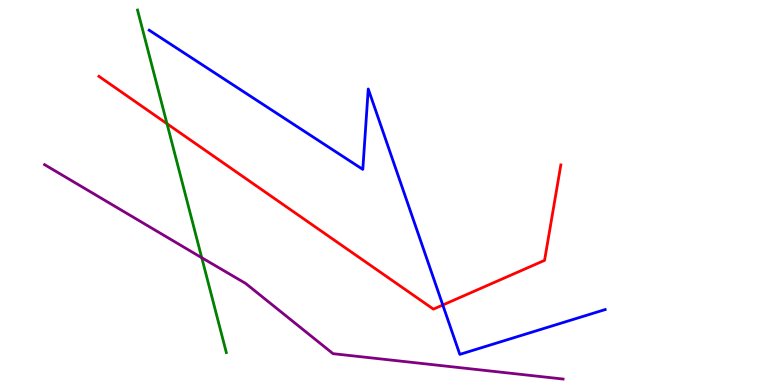[{'lines': ['blue', 'red'], 'intersections': [{'x': 5.71, 'y': 2.08}]}, {'lines': ['green', 'red'], 'intersections': [{'x': 2.15, 'y': 6.79}]}, {'lines': ['purple', 'red'], 'intersections': []}, {'lines': ['blue', 'green'], 'intersections': []}, {'lines': ['blue', 'purple'], 'intersections': []}, {'lines': ['green', 'purple'], 'intersections': [{'x': 2.6, 'y': 3.31}]}]